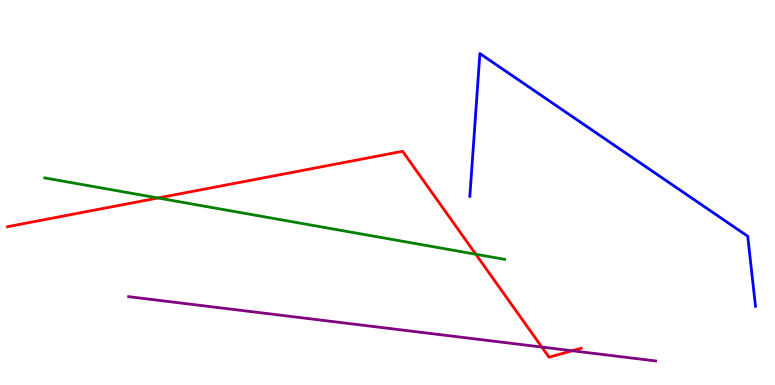[{'lines': ['blue', 'red'], 'intersections': []}, {'lines': ['green', 'red'], 'intersections': [{'x': 2.04, 'y': 4.86}, {'x': 6.14, 'y': 3.4}]}, {'lines': ['purple', 'red'], 'intersections': [{'x': 6.99, 'y': 0.985}, {'x': 7.38, 'y': 0.889}]}, {'lines': ['blue', 'green'], 'intersections': []}, {'lines': ['blue', 'purple'], 'intersections': []}, {'lines': ['green', 'purple'], 'intersections': []}]